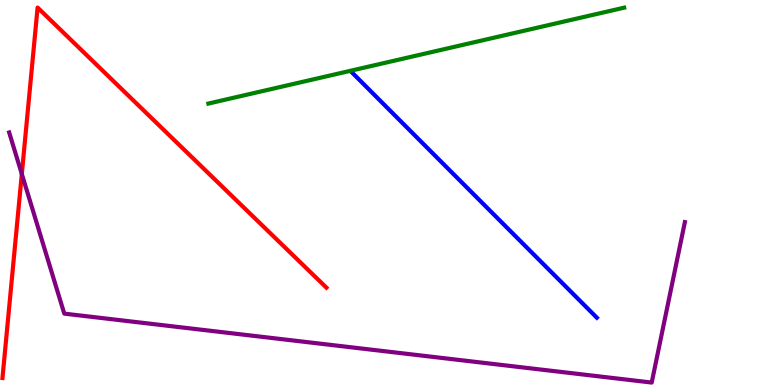[{'lines': ['blue', 'red'], 'intersections': []}, {'lines': ['green', 'red'], 'intersections': []}, {'lines': ['purple', 'red'], 'intersections': [{'x': 0.281, 'y': 5.48}]}, {'lines': ['blue', 'green'], 'intersections': []}, {'lines': ['blue', 'purple'], 'intersections': []}, {'lines': ['green', 'purple'], 'intersections': []}]